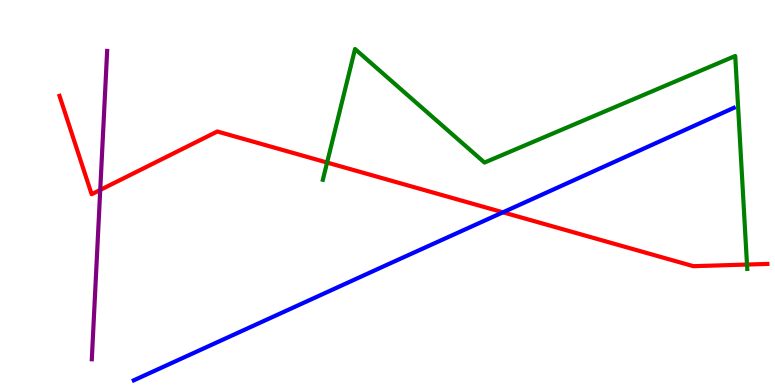[{'lines': ['blue', 'red'], 'intersections': [{'x': 6.49, 'y': 4.49}]}, {'lines': ['green', 'red'], 'intersections': [{'x': 4.22, 'y': 5.78}, {'x': 9.64, 'y': 3.13}]}, {'lines': ['purple', 'red'], 'intersections': [{'x': 1.29, 'y': 5.07}]}, {'lines': ['blue', 'green'], 'intersections': []}, {'lines': ['blue', 'purple'], 'intersections': []}, {'lines': ['green', 'purple'], 'intersections': []}]